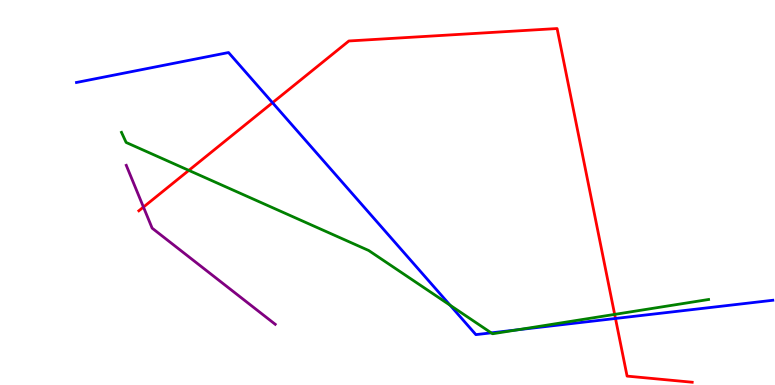[{'lines': ['blue', 'red'], 'intersections': [{'x': 3.52, 'y': 7.33}, {'x': 7.94, 'y': 1.73}]}, {'lines': ['green', 'red'], 'intersections': [{'x': 2.44, 'y': 5.57}, {'x': 7.93, 'y': 1.83}]}, {'lines': ['purple', 'red'], 'intersections': [{'x': 1.85, 'y': 4.62}]}, {'lines': ['blue', 'green'], 'intersections': [{'x': 5.81, 'y': 2.07}, {'x': 6.34, 'y': 1.35}, {'x': 6.68, 'y': 1.43}]}, {'lines': ['blue', 'purple'], 'intersections': []}, {'lines': ['green', 'purple'], 'intersections': []}]